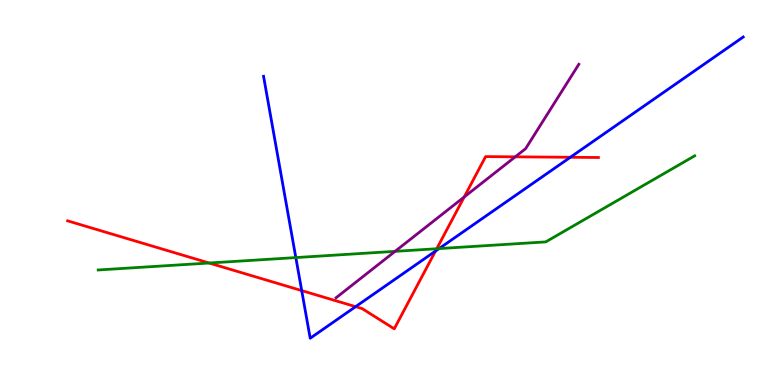[{'lines': ['blue', 'red'], 'intersections': [{'x': 3.89, 'y': 2.45}, {'x': 4.59, 'y': 2.03}, {'x': 5.62, 'y': 3.48}, {'x': 7.36, 'y': 5.92}]}, {'lines': ['green', 'red'], 'intersections': [{'x': 2.7, 'y': 3.17}, {'x': 5.64, 'y': 3.54}]}, {'lines': ['purple', 'red'], 'intersections': [{'x': 5.99, 'y': 4.88}, {'x': 6.65, 'y': 5.93}]}, {'lines': ['blue', 'green'], 'intersections': [{'x': 3.82, 'y': 3.31}, {'x': 5.67, 'y': 3.54}]}, {'lines': ['blue', 'purple'], 'intersections': []}, {'lines': ['green', 'purple'], 'intersections': [{'x': 5.1, 'y': 3.47}]}]